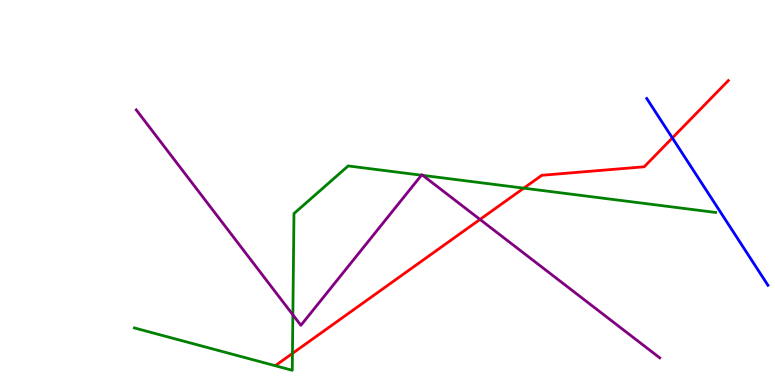[{'lines': ['blue', 'red'], 'intersections': [{'x': 8.68, 'y': 6.42}]}, {'lines': ['green', 'red'], 'intersections': [{'x': 3.77, 'y': 0.82}, {'x': 6.76, 'y': 5.11}]}, {'lines': ['purple', 'red'], 'intersections': [{'x': 6.19, 'y': 4.3}]}, {'lines': ['blue', 'green'], 'intersections': []}, {'lines': ['blue', 'purple'], 'intersections': []}, {'lines': ['green', 'purple'], 'intersections': [{'x': 3.78, 'y': 1.82}, {'x': 5.44, 'y': 5.45}, {'x': 5.45, 'y': 5.44}]}]